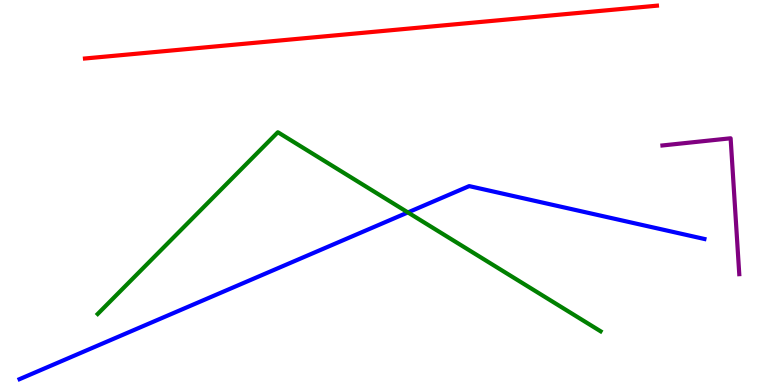[{'lines': ['blue', 'red'], 'intersections': []}, {'lines': ['green', 'red'], 'intersections': []}, {'lines': ['purple', 'red'], 'intersections': []}, {'lines': ['blue', 'green'], 'intersections': [{'x': 5.26, 'y': 4.48}]}, {'lines': ['blue', 'purple'], 'intersections': []}, {'lines': ['green', 'purple'], 'intersections': []}]